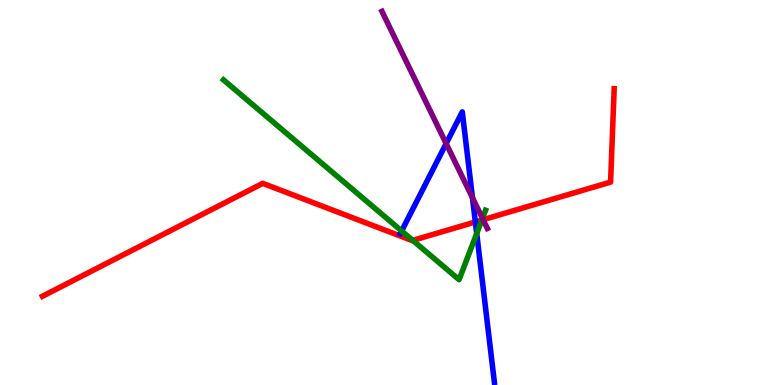[{'lines': ['blue', 'red'], 'intersections': [{'x': 6.13, 'y': 4.23}]}, {'lines': ['green', 'red'], 'intersections': [{'x': 5.33, 'y': 3.76}, {'x': 6.22, 'y': 4.28}]}, {'lines': ['purple', 'red'], 'intersections': [{'x': 6.23, 'y': 4.29}]}, {'lines': ['blue', 'green'], 'intersections': [{'x': 5.18, 'y': 4.0}, {'x': 6.15, 'y': 3.94}]}, {'lines': ['blue', 'purple'], 'intersections': [{'x': 5.76, 'y': 6.27}, {'x': 6.1, 'y': 4.86}]}, {'lines': ['green', 'purple'], 'intersections': [{'x': 6.23, 'y': 4.33}]}]